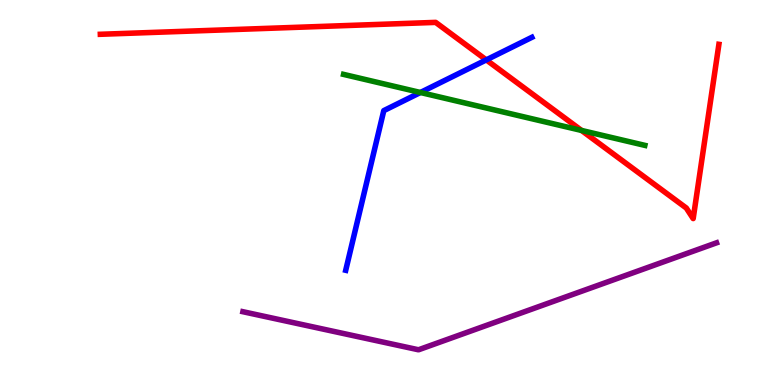[{'lines': ['blue', 'red'], 'intersections': [{'x': 6.27, 'y': 8.44}]}, {'lines': ['green', 'red'], 'intersections': [{'x': 7.5, 'y': 6.61}]}, {'lines': ['purple', 'red'], 'intersections': []}, {'lines': ['blue', 'green'], 'intersections': [{'x': 5.42, 'y': 7.6}]}, {'lines': ['blue', 'purple'], 'intersections': []}, {'lines': ['green', 'purple'], 'intersections': []}]